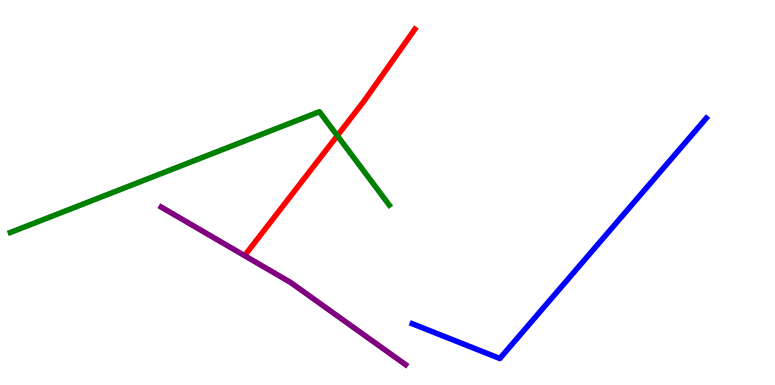[{'lines': ['blue', 'red'], 'intersections': []}, {'lines': ['green', 'red'], 'intersections': [{'x': 4.35, 'y': 6.48}]}, {'lines': ['purple', 'red'], 'intersections': []}, {'lines': ['blue', 'green'], 'intersections': []}, {'lines': ['blue', 'purple'], 'intersections': []}, {'lines': ['green', 'purple'], 'intersections': []}]